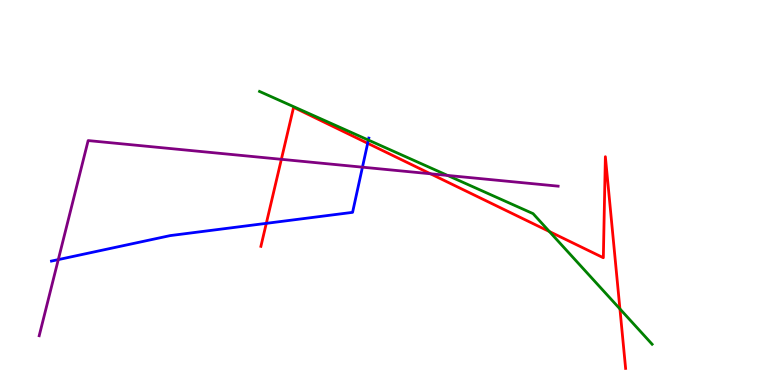[{'lines': ['blue', 'red'], 'intersections': [{'x': 3.44, 'y': 4.2}, {'x': 4.74, 'y': 6.28}]}, {'lines': ['green', 'red'], 'intersections': [{'x': 7.09, 'y': 3.99}, {'x': 8.0, 'y': 1.98}]}, {'lines': ['purple', 'red'], 'intersections': [{'x': 3.63, 'y': 5.86}, {'x': 5.55, 'y': 5.49}]}, {'lines': ['blue', 'green'], 'intersections': [{'x': 4.75, 'y': 6.36}]}, {'lines': ['blue', 'purple'], 'intersections': [{'x': 0.752, 'y': 3.26}, {'x': 4.68, 'y': 5.66}]}, {'lines': ['green', 'purple'], 'intersections': [{'x': 5.77, 'y': 5.44}]}]